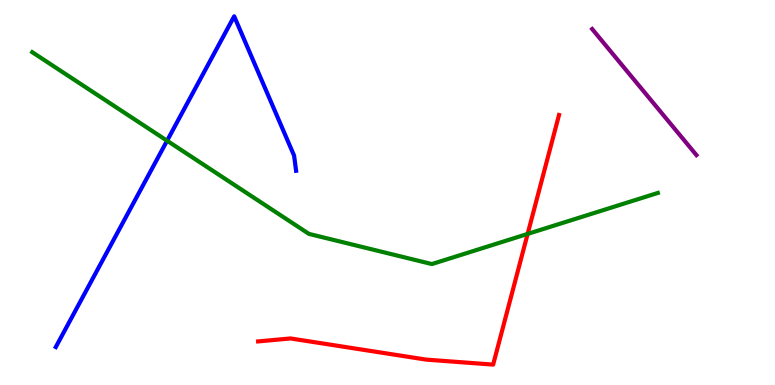[{'lines': ['blue', 'red'], 'intersections': []}, {'lines': ['green', 'red'], 'intersections': [{'x': 6.81, 'y': 3.92}]}, {'lines': ['purple', 'red'], 'intersections': []}, {'lines': ['blue', 'green'], 'intersections': [{'x': 2.16, 'y': 6.34}]}, {'lines': ['blue', 'purple'], 'intersections': []}, {'lines': ['green', 'purple'], 'intersections': []}]